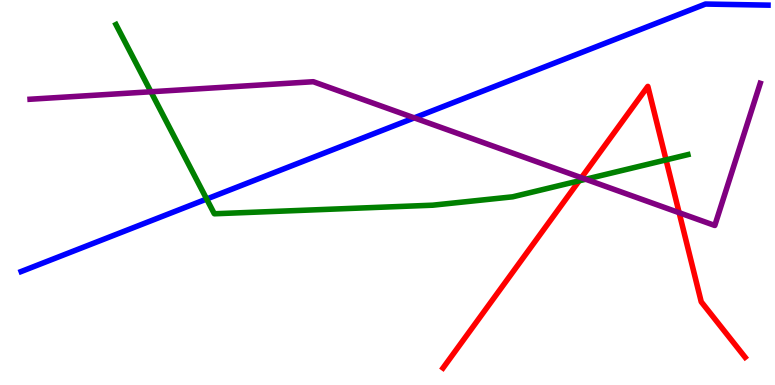[{'lines': ['blue', 'red'], 'intersections': []}, {'lines': ['green', 'red'], 'intersections': [{'x': 7.47, 'y': 5.3}, {'x': 8.59, 'y': 5.85}]}, {'lines': ['purple', 'red'], 'intersections': [{'x': 7.5, 'y': 5.38}, {'x': 8.76, 'y': 4.48}]}, {'lines': ['blue', 'green'], 'intersections': [{'x': 2.67, 'y': 4.83}]}, {'lines': ['blue', 'purple'], 'intersections': [{'x': 5.35, 'y': 6.94}]}, {'lines': ['green', 'purple'], 'intersections': [{'x': 1.95, 'y': 7.62}, {'x': 7.56, 'y': 5.34}]}]